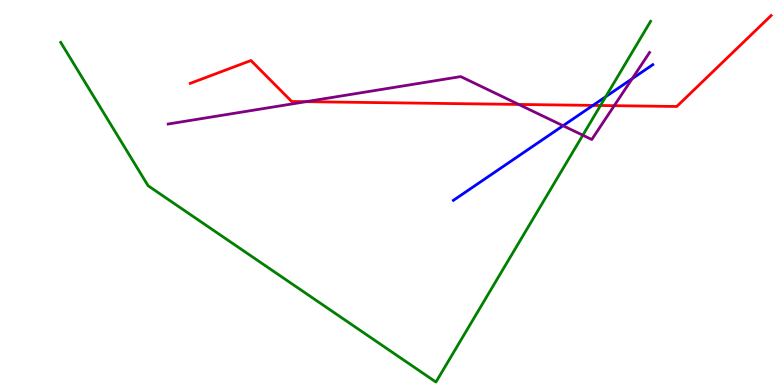[{'lines': ['blue', 'red'], 'intersections': [{'x': 7.65, 'y': 7.26}]}, {'lines': ['green', 'red'], 'intersections': [{'x': 7.75, 'y': 7.26}]}, {'lines': ['purple', 'red'], 'intersections': [{'x': 3.95, 'y': 7.36}, {'x': 6.69, 'y': 7.29}, {'x': 7.93, 'y': 7.26}]}, {'lines': ['blue', 'green'], 'intersections': [{'x': 7.82, 'y': 7.49}]}, {'lines': ['blue', 'purple'], 'intersections': [{'x': 7.27, 'y': 6.73}, {'x': 8.16, 'y': 7.96}]}, {'lines': ['green', 'purple'], 'intersections': [{'x': 7.52, 'y': 6.49}]}]